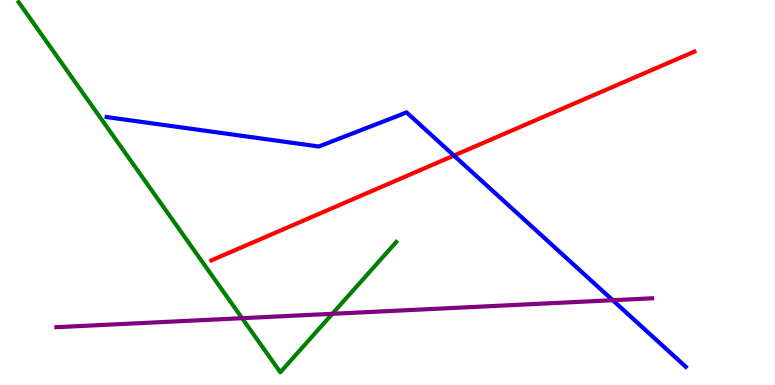[{'lines': ['blue', 'red'], 'intersections': [{'x': 5.86, 'y': 5.96}]}, {'lines': ['green', 'red'], 'intersections': []}, {'lines': ['purple', 'red'], 'intersections': []}, {'lines': ['blue', 'green'], 'intersections': []}, {'lines': ['blue', 'purple'], 'intersections': [{'x': 7.91, 'y': 2.2}]}, {'lines': ['green', 'purple'], 'intersections': [{'x': 3.12, 'y': 1.74}, {'x': 4.29, 'y': 1.85}]}]